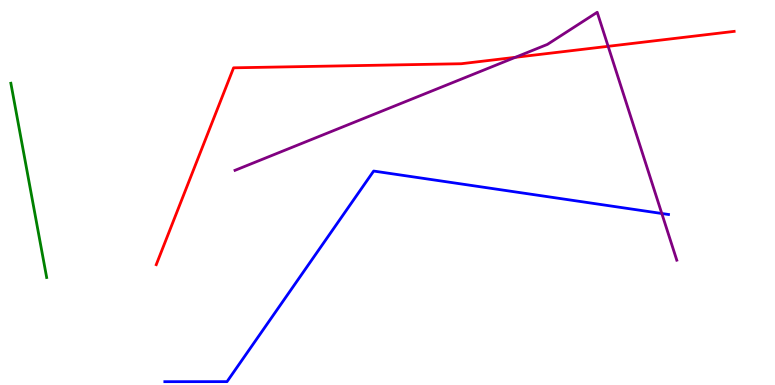[{'lines': ['blue', 'red'], 'intersections': []}, {'lines': ['green', 'red'], 'intersections': []}, {'lines': ['purple', 'red'], 'intersections': [{'x': 6.65, 'y': 8.51}, {'x': 7.85, 'y': 8.8}]}, {'lines': ['blue', 'green'], 'intersections': []}, {'lines': ['blue', 'purple'], 'intersections': [{'x': 8.54, 'y': 4.45}]}, {'lines': ['green', 'purple'], 'intersections': []}]